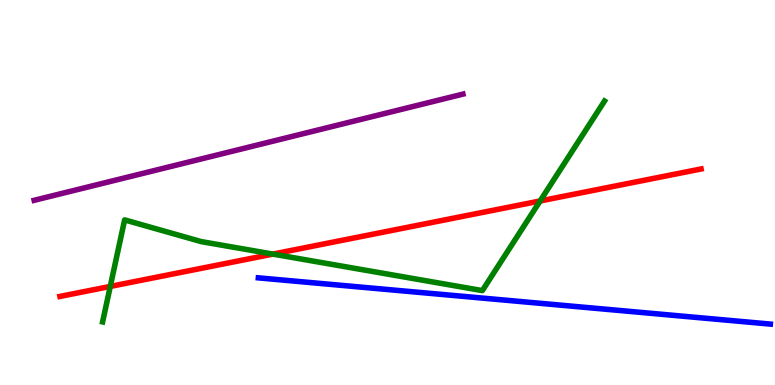[{'lines': ['blue', 'red'], 'intersections': []}, {'lines': ['green', 'red'], 'intersections': [{'x': 1.42, 'y': 2.56}, {'x': 3.52, 'y': 3.4}, {'x': 6.97, 'y': 4.78}]}, {'lines': ['purple', 'red'], 'intersections': []}, {'lines': ['blue', 'green'], 'intersections': []}, {'lines': ['blue', 'purple'], 'intersections': []}, {'lines': ['green', 'purple'], 'intersections': []}]